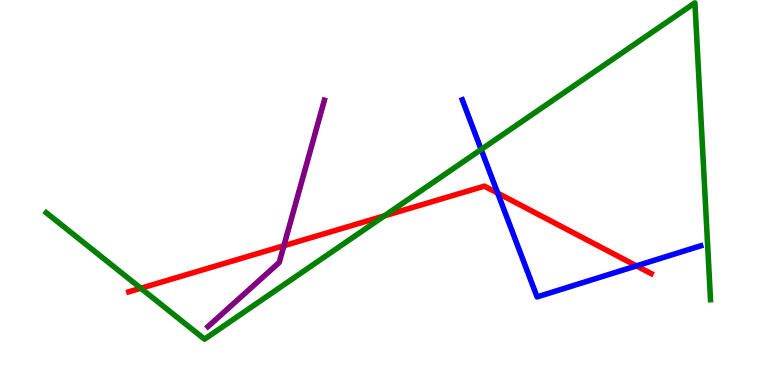[{'lines': ['blue', 'red'], 'intersections': [{'x': 6.42, 'y': 4.98}, {'x': 8.21, 'y': 3.09}]}, {'lines': ['green', 'red'], 'intersections': [{'x': 1.82, 'y': 2.51}, {'x': 4.96, 'y': 4.39}]}, {'lines': ['purple', 'red'], 'intersections': [{'x': 3.66, 'y': 3.62}]}, {'lines': ['blue', 'green'], 'intersections': [{'x': 6.21, 'y': 6.12}]}, {'lines': ['blue', 'purple'], 'intersections': []}, {'lines': ['green', 'purple'], 'intersections': []}]